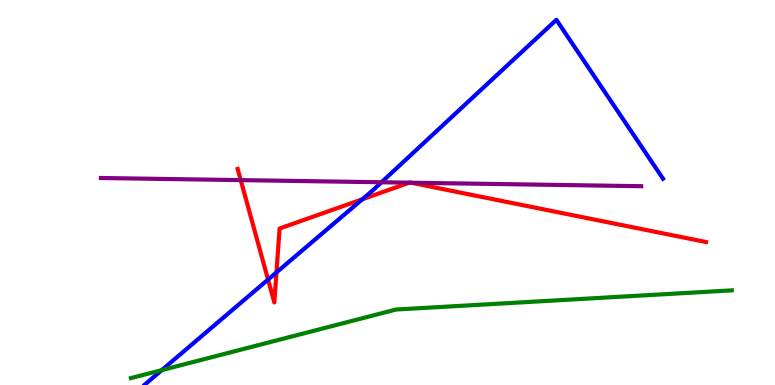[{'lines': ['blue', 'red'], 'intersections': [{'x': 3.46, 'y': 2.74}, {'x': 3.57, 'y': 2.92}, {'x': 4.68, 'y': 4.82}]}, {'lines': ['green', 'red'], 'intersections': []}, {'lines': ['purple', 'red'], 'intersections': [{'x': 3.11, 'y': 5.32}, {'x': 5.28, 'y': 5.25}, {'x': 5.31, 'y': 5.25}]}, {'lines': ['blue', 'green'], 'intersections': [{'x': 2.09, 'y': 0.386}]}, {'lines': ['blue', 'purple'], 'intersections': [{'x': 4.92, 'y': 5.27}]}, {'lines': ['green', 'purple'], 'intersections': []}]